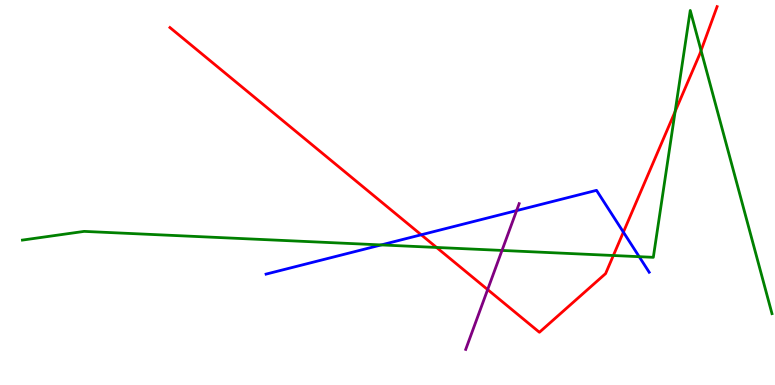[{'lines': ['blue', 'red'], 'intersections': [{'x': 5.43, 'y': 3.9}, {'x': 8.04, 'y': 3.97}]}, {'lines': ['green', 'red'], 'intersections': [{'x': 5.63, 'y': 3.57}, {'x': 7.91, 'y': 3.36}, {'x': 8.71, 'y': 7.1}, {'x': 9.05, 'y': 8.69}]}, {'lines': ['purple', 'red'], 'intersections': [{'x': 6.29, 'y': 2.48}]}, {'lines': ['blue', 'green'], 'intersections': [{'x': 4.92, 'y': 3.64}, {'x': 8.25, 'y': 3.33}]}, {'lines': ['blue', 'purple'], 'intersections': [{'x': 6.67, 'y': 4.53}]}, {'lines': ['green', 'purple'], 'intersections': [{'x': 6.48, 'y': 3.5}]}]